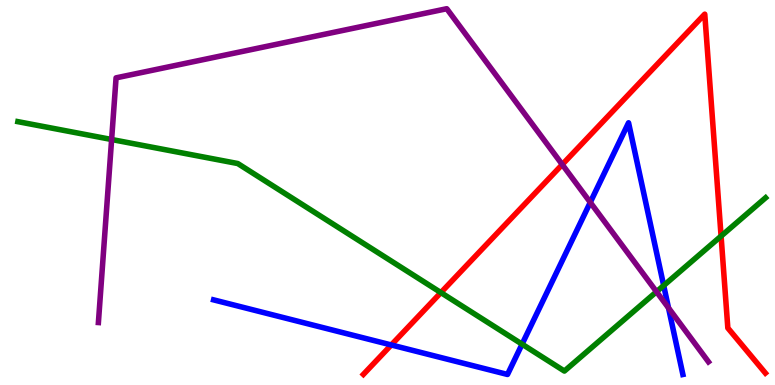[{'lines': ['blue', 'red'], 'intersections': [{'x': 5.05, 'y': 1.04}]}, {'lines': ['green', 'red'], 'intersections': [{'x': 5.69, 'y': 2.4}, {'x': 9.3, 'y': 3.87}]}, {'lines': ['purple', 'red'], 'intersections': [{'x': 7.25, 'y': 5.73}]}, {'lines': ['blue', 'green'], 'intersections': [{'x': 6.74, 'y': 1.06}, {'x': 8.56, 'y': 2.58}]}, {'lines': ['blue', 'purple'], 'intersections': [{'x': 7.62, 'y': 4.74}, {'x': 8.63, 'y': 2.0}]}, {'lines': ['green', 'purple'], 'intersections': [{'x': 1.44, 'y': 6.38}, {'x': 8.47, 'y': 2.42}]}]